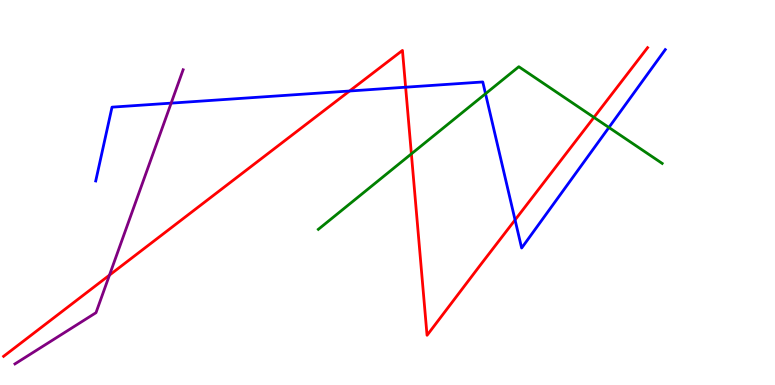[{'lines': ['blue', 'red'], 'intersections': [{'x': 4.51, 'y': 7.64}, {'x': 5.23, 'y': 7.73}, {'x': 6.65, 'y': 4.29}]}, {'lines': ['green', 'red'], 'intersections': [{'x': 5.31, 'y': 6.0}, {'x': 7.66, 'y': 6.95}]}, {'lines': ['purple', 'red'], 'intersections': [{'x': 1.41, 'y': 2.85}]}, {'lines': ['blue', 'green'], 'intersections': [{'x': 6.26, 'y': 7.57}, {'x': 7.86, 'y': 6.69}]}, {'lines': ['blue', 'purple'], 'intersections': [{'x': 2.21, 'y': 7.32}]}, {'lines': ['green', 'purple'], 'intersections': []}]